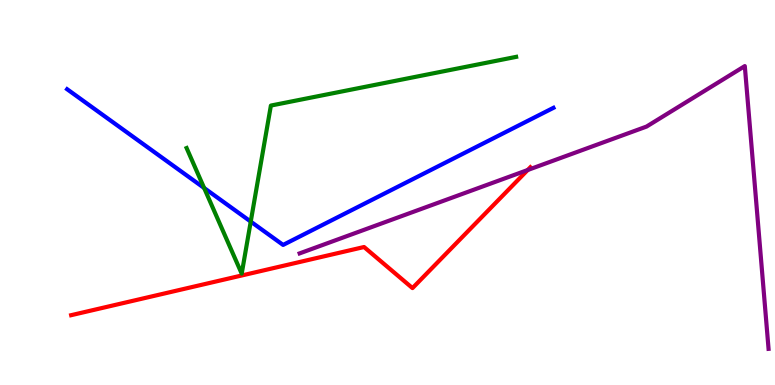[{'lines': ['blue', 'red'], 'intersections': []}, {'lines': ['green', 'red'], 'intersections': []}, {'lines': ['purple', 'red'], 'intersections': [{'x': 6.81, 'y': 5.58}]}, {'lines': ['blue', 'green'], 'intersections': [{'x': 2.63, 'y': 5.12}, {'x': 3.24, 'y': 4.24}]}, {'lines': ['blue', 'purple'], 'intersections': []}, {'lines': ['green', 'purple'], 'intersections': []}]